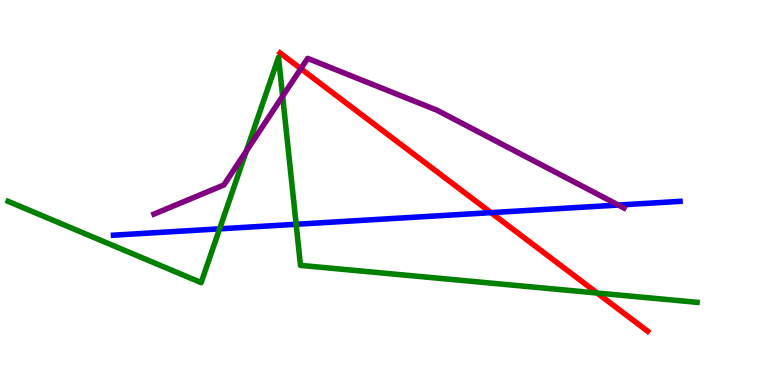[{'lines': ['blue', 'red'], 'intersections': [{'x': 6.34, 'y': 4.48}]}, {'lines': ['green', 'red'], 'intersections': [{'x': 7.71, 'y': 2.39}]}, {'lines': ['purple', 'red'], 'intersections': [{'x': 3.88, 'y': 8.22}]}, {'lines': ['blue', 'green'], 'intersections': [{'x': 2.83, 'y': 4.06}, {'x': 3.82, 'y': 4.17}]}, {'lines': ['blue', 'purple'], 'intersections': [{'x': 7.98, 'y': 4.67}]}, {'lines': ['green', 'purple'], 'intersections': [{'x': 3.18, 'y': 6.08}, {'x': 3.65, 'y': 7.5}]}]